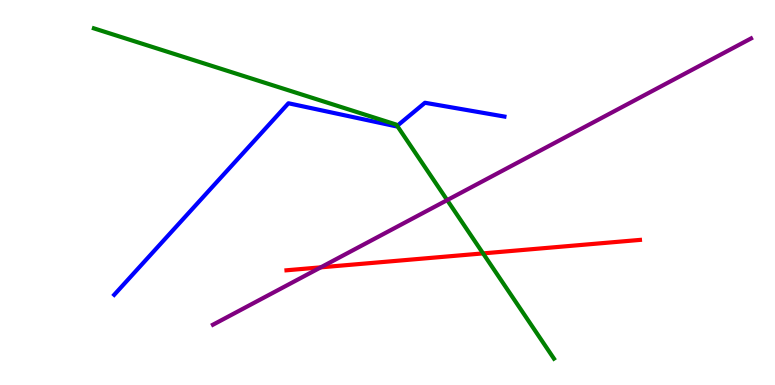[{'lines': ['blue', 'red'], 'intersections': []}, {'lines': ['green', 'red'], 'intersections': [{'x': 6.23, 'y': 3.42}]}, {'lines': ['purple', 'red'], 'intersections': [{'x': 4.14, 'y': 3.06}]}, {'lines': ['blue', 'green'], 'intersections': [{'x': 5.12, 'y': 6.73}]}, {'lines': ['blue', 'purple'], 'intersections': []}, {'lines': ['green', 'purple'], 'intersections': [{'x': 5.77, 'y': 4.8}]}]